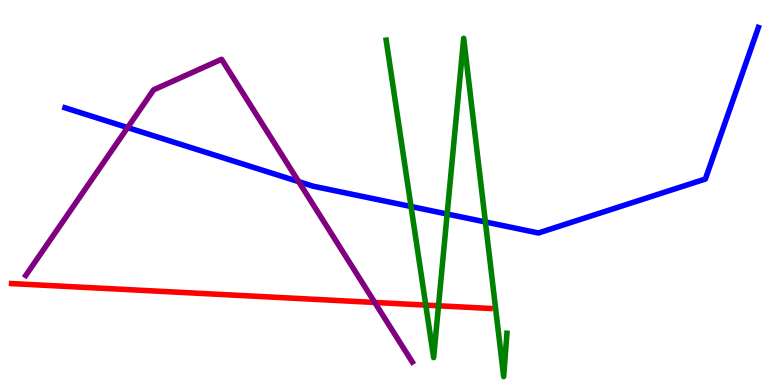[{'lines': ['blue', 'red'], 'intersections': []}, {'lines': ['green', 'red'], 'intersections': [{'x': 5.49, 'y': 2.07}, {'x': 5.66, 'y': 2.06}]}, {'lines': ['purple', 'red'], 'intersections': [{'x': 4.84, 'y': 2.14}]}, {'lines': ['blue', 'green'], 'intersections': [{'x': 5.3, 'y': 4.64}, {'x': 5.77, 'y': 4.44}, {'x': 6.26, 'y': 4.23}]}, {'lines': ['blue', 'purple'], 'intersections': [{'x': 1.65, 'y': 6.69}, {'x': 3.85, 'y': 5.28}]}, {'lines': ['green', 'purple'], 'intersections': []}]